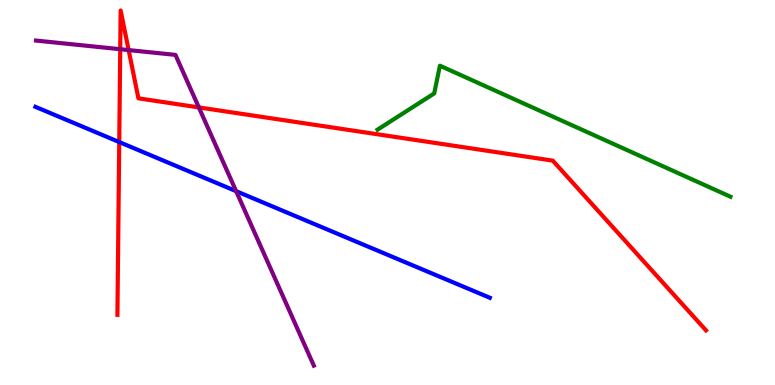[{'lines': ['blue', 'red'], 'intersections': [{'x': 1.54, 'y': 6.31}]}, {'lines': ['green', 'red'], 'intersections': []}, {'lines': ['purple', 'red'], 'intersections': [{'x': 1.55, 'y': 8.72}, {'x': 1.66, 'y': 8.7}, {'x': 2.57, 'y': 7.21}]}, {'lines': ['blue', 'green'], 'intersections': []}, {'lines': ['blue', 'purple'], 'intersections': [{'x': 3.05, 'y': 5.03}]}, {'lines': ['green', 'purple'], 'intersections': []}]